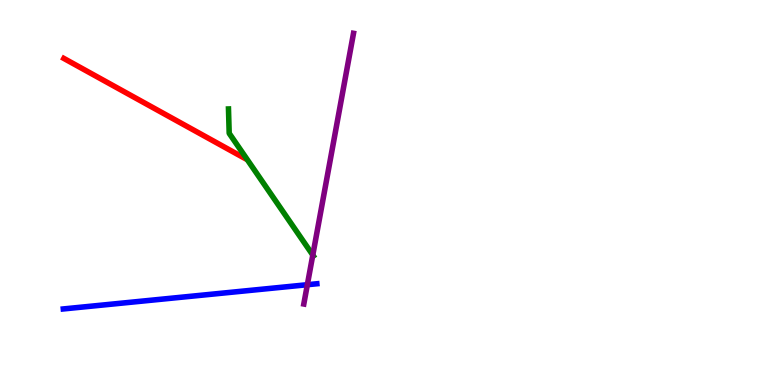[{'lines': ['blue', 'red'], 'intersections': []}, {'lines': ['green', 'red'], 'intersections': []}, {'lines': ['purple', 'red'], 'intersections': []}, {'lines': ['blue', 'green'], 'intersections': []}, {'lines': ['blue', 'purple'], 'intersections': [{'x': 3.97, 'y': 2.6}]}, {'lines': ['green', 'purple'], 'intersections': [{'x': 4.04, 'y': 3.37}]}]